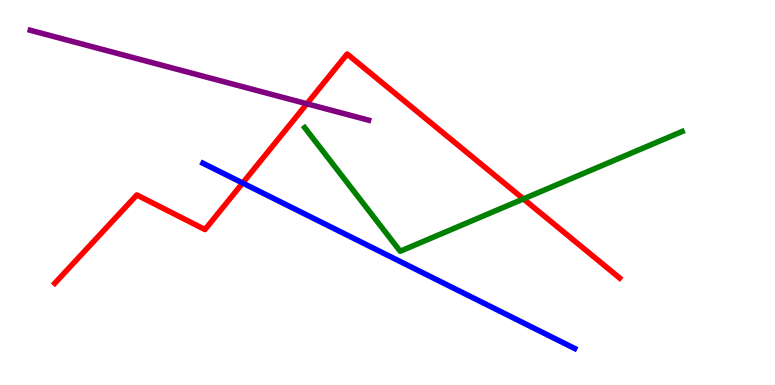[{'lines': ['blue', 'red'], 'intersections': [{'x': 3.13, 'y': 5.25}]}, {'lines': ['green', 'red'], 'intersections': [{'x': 6.75, 'y': 4.83}]}, {'lines': ['purple', 'red'], 'intersections': [{'x': 3.96, 'y': 7.3}]}, {'lines': ['blue', 'green'], 'intersections': []}, {'lines': ['blue', 'purple'], 'intersections': []}, {'lines': ['green', 'purple'], 'intersections': []}]